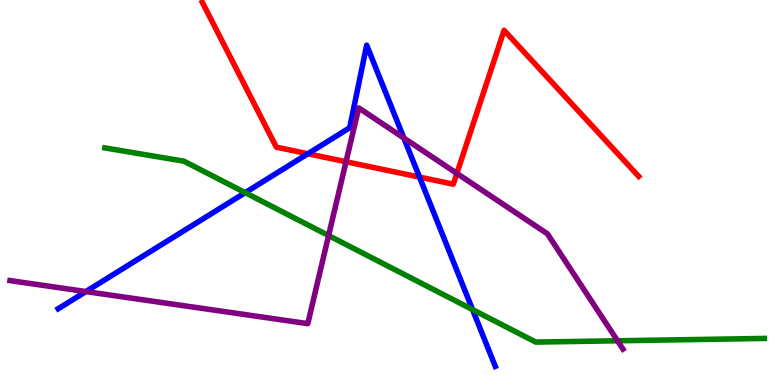[{'lines': ['blue', 'red'], 'intersections': [{'x': 3.97, 'y': 6.01}, {'x': 5.41, 'y': 5.4}]}, {'lines': ['green', 'red'], 'intersections': []}, {'lines': ['purple', 'red'], 'intersections': [{'x': 4.46, 'y': 5.8}, {'x': 5.9, 'y': 5.5}]}, {'lines': ['blue', 'green'], 'intersections': [{'x': 3.16, 'y': 5.0}, {'x': 6.1, 'y': 1.96}]}, {'lines': ['blue', 'purple'], 'intersections': [{'x': 1.11, 'y': 2.43}, {'x': 5.21, 'y': 6.41}]}, {'lines': ['green', 'purple'], 'intersections': [{'x': 4.24, 'y': 3.88}, {'x': 7.97, 'y': 1.15}]}]